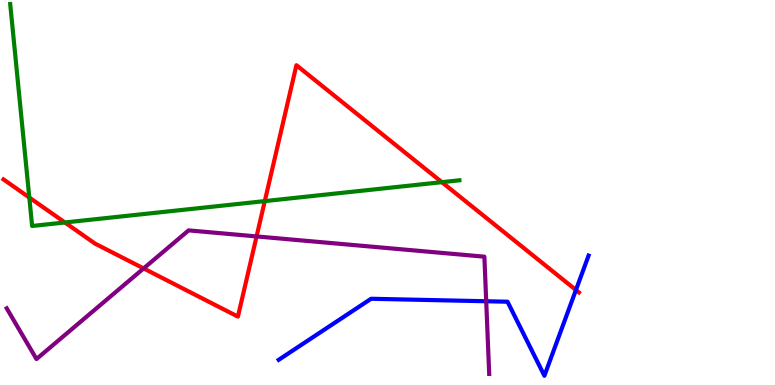[{'lines': ['blue', 'red'], 'intersections': [{'x': 7.43, 'y': 2.47}]}, {'lines': ['green', 'red'], 'intersections': [{'x': 0.378, 'y': 4.87}, {'x': 0.838, 'y': 4.22}, {'x': 3.42, 'y': 4.78}, {'x': 5.7, 'y': 5.27}]}, {'lines': ['purple', 'red'], 'intersections': [{'x': 1.85, 'y': 3.03}, {'x': 3.31, 'y': 3.86}]}, {'lines': ['blue', 'green'], 'intersections': []}, {'lines': ['blue', 'purple'], 'intersections': [{'x': 6.27, 'y': 2.18}]}, {'lines': ['green', 'purple'], 'intersections': []}]